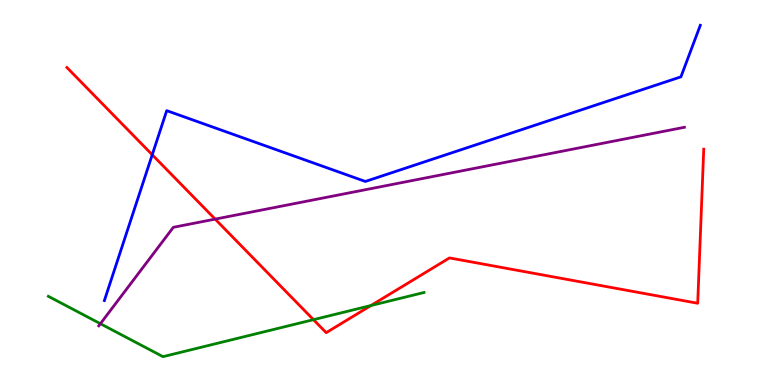[{'lines': ['blue', 'red'], 'intersections': [{'x': 1.96, 'y': 5.98}]}, {'lines': ['green', 'red'], 'intersections': [{'x': 4.04, 'y': 1.7}, {'x': 4.79, 'y': 2.06}]}, {'lines': ['purple', 'red'], 'intersections': [{'x': 2.78, 'y': 4.31}]}, {'lines': ['blue', 'green'], 'intersections': []}, {'lines': ['blue', 'purple'], 'intersections': []}, {'lines': ['green', 'purple'], 'intersections': [{'x': 1.3, 'y': 1.59}]}]